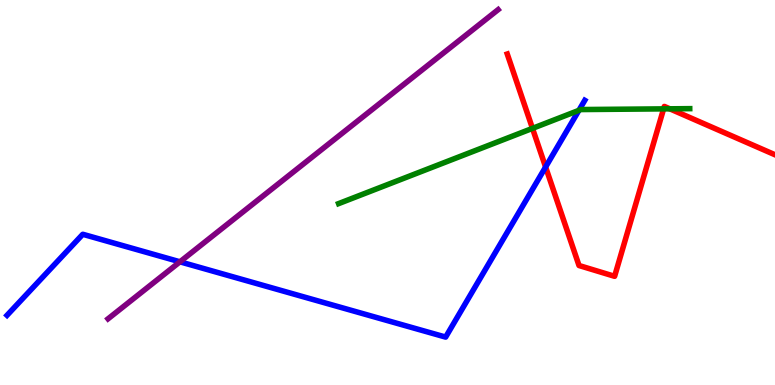[{'lines': ['blue', 'red'], 'intersections': [{'x': 7.04, 'y': 5.66}]}, {'lines': ['green', 'red'], 'intersections': [{'x': 6.87, 'y': 6.67}, {'x': 8.56, 'y': 7.17}, {'x': 8.64, 'y': 7.17}]}, {'lines': ['purple', 'red'], 'intersections': []}, {'lines': ['blue', 'green'], 'intersections': [{'x': 7.47, 'y': 7.13}]}, {'lines': ['blue', 'purple'], 'intersections': [{'x': 2.32, 'y': 3.2}]}, {'lines': ['green', 'purple'], 'intersections': []}]